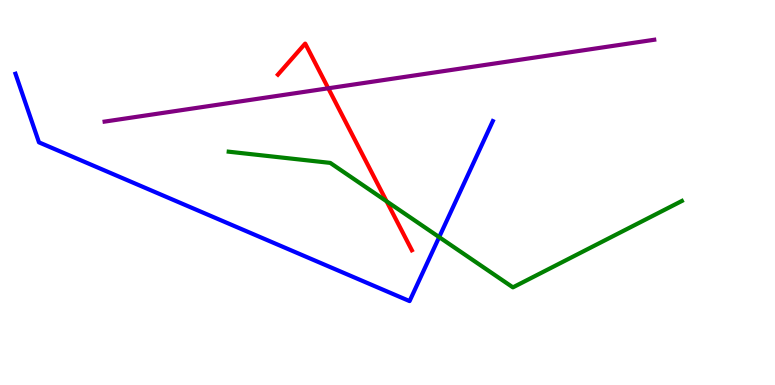[{'lines': ['blue', 'red'], 'intersections': []}, {'lines': ['green', 'red'], 'intersections': [{'x': 4.99, 'y': 4.77}]}, {'lines': ['purple', 'red'], 'intersections': [{'x': 4.24, 'y': 7.71}]}, {'lines': ['blue', 'green'], 'intersections': [{'x': 5.67, 'y': 3.84}]}, {'lines': ['blue', 'purple'], 'intersections': []}, {'lines': ['green', 'purple'], 'intersections': []}]